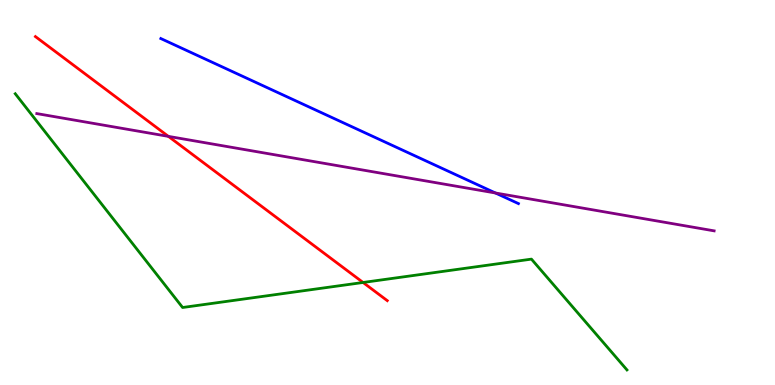[{'lines': ['blue', 'red'], 'intersections': []}, {'lines': ['green', 'red'], 'intersections': [{'x': 4.68, 'y': 2.66}]}, {'lines': ['purple', 'red'], 'intersections': [{'x': 2.17, 'y': 6.46}]}, {'lines': ['blue', 'green'], 'intersections': []}, {'lines': ['blue', 'purple'], 'intersections': [{'x': 6.39, 'y': 4.99}]}, {'lines': ['green', 'purple'], 'intersections': []}]